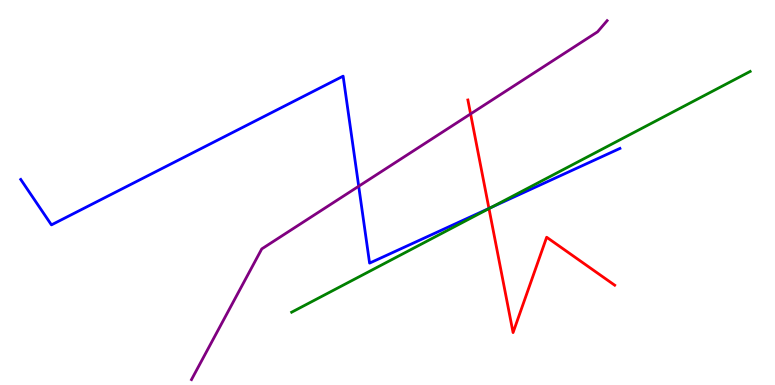[{'lines': ['blue', 'red'], 'intersections': [{'x': 6.31, 'y': 4.59}]}, {'lines': ['green', 'red'], 'intersections': [{'x': 6.31, 'y': 4.58}]}, {'lines': ['purple', 'red'], 'intersections': [{'x': 6.07, 'y': 7.04}]}, {'lines': ['blue', 'green'], 'intersections': [{'x': 6.34, 'y': 4.62}]}, {'lines': ['blue', 'purple'], 'intersections': [{'x': 4.63, 'y': 5.16}]}, {'lines': ['green', 'purple'], 'intersections': []}]